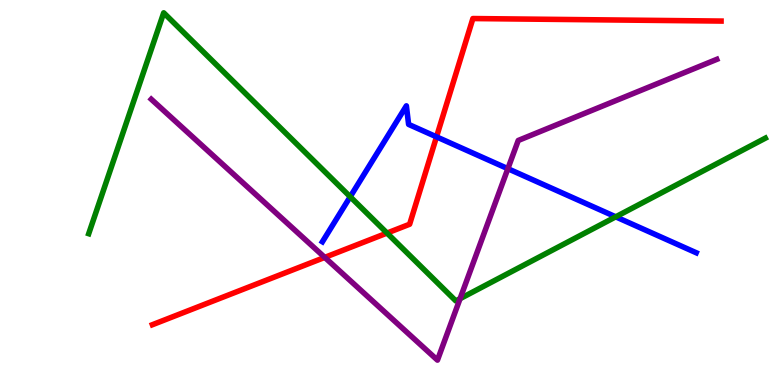[{'lines': ['blue', 'red'], 'intersections': [{'x': 5.63, 'y': 6.45}]}, {'lines': ['green', 'red'], 'intersections': [{'x': 4.99, 'y': 3.95}]}, {'lines': ['purple', 'red'], 'intersections': [{'x': 4.19, 'y': 3.31}]}, {'lines': ['blue', 'green'], 'intersections': [{'x': 4.52, 'y': 4.89}, {'x': 7.94, 'y': 4.37}]}, {'lines': ['blue', 'purple'], 'intersections': [{'x': 6.55, 'y': 5.62}]}, {'lines': ['green', 'purple'], 'intersections': [{'x': 5.94, 'y': 2.24}]}]